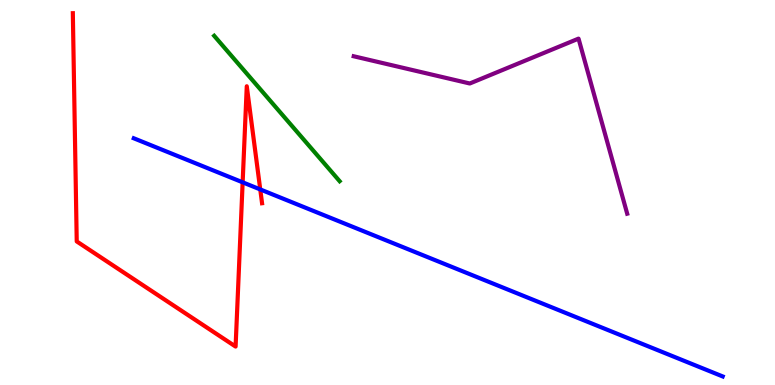[{'lines': ['blue', 'red'], 'intersections': [{'x': 3.13, 'y': 5.26}, {'x': 3.36, 'y': 5.08}]}, {'lines': ['green', 'red'], 'intersections': []}, {'lines': ['purple', 'red'], 'intersections': []}, {'lines': ['blue', 'green'], 'intersections': []}, {'lines': ['blue', 'purple'], 'intersections': []}, {'lines': ['green', 'purple'], 'intersections': []}]